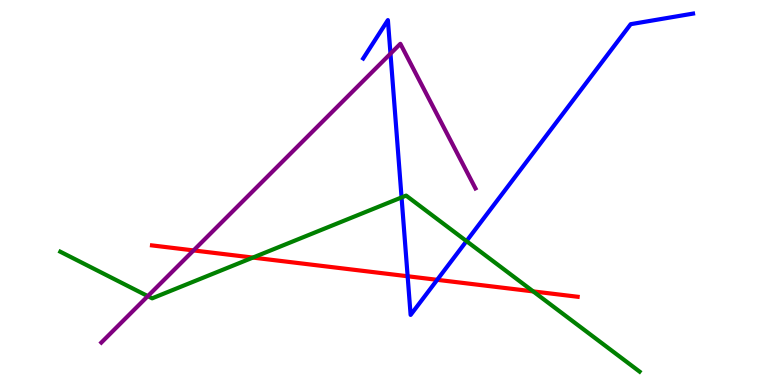[{'lines': ['blue', 'red'], 'intersections': [{'x': 5.26, 'y': 2.82}, {'x': 5.64, 'y': 2.73}]}, {'lines': ['green', 'red'], 'intersections': [{'x': 3.26, 'y': 3.31}, {'x': 6.88, 'y': 2.43}]}, {'lines': ['purple', 'red'], 'intersections': [{'x': 2.5, 'y': 3.5}]}, {'lines': ['blue', 'green'], 'intersections': [{'x': 5.18, 'y': 4.87}, {'x': 6.02, 'y': 3.74}]}, {'lines': ['blue', 'purple'], 'intersections': [{'x': 5.04, 'y': 8.61}]}, {'lines': ['green', 'purple'], 'intersections': [{'x': 1.91, 'y': 2.31}]}]